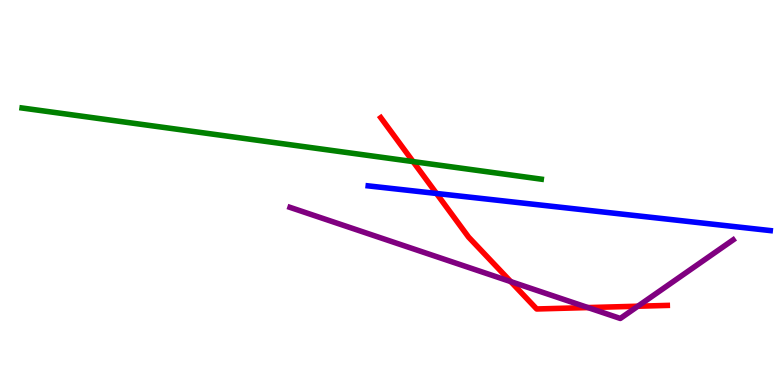[{'lines': ['blue', 'red'], 'intersections': [{'x': 5.63, 'y': 4.97}]}, {'lines': ['green', 'red'], 'intersections': [{'x': 5.33, 'y': 5.8}]}, {'lines': ['purple', 'red'], 'intersections': [{'x': 6.59, 'y': 2.69}, {'x': 7.59, 'y': 2.01}, {'x': 8.23, 'y': 2.05}]}, {'lines': ['blue', 'green'], 'intersections': []}, {'lines': ['blue', 'purple'], 'intersections': []}, {'lines': ['green', 'purple'], 'intersections': []}]